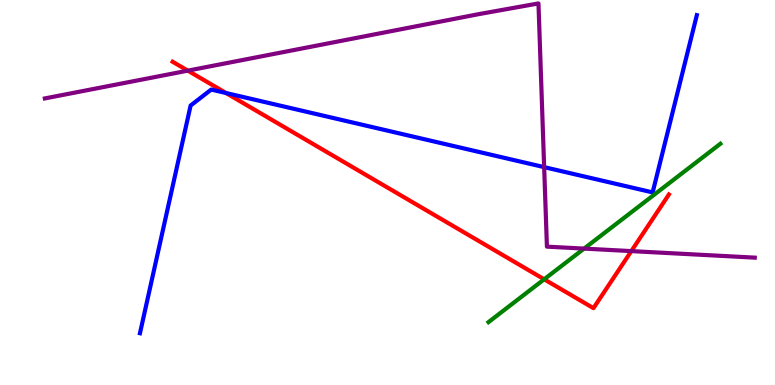[{'lines': ['blue', 'red'], 'intersections': [{'x': 2.92, 'y': 7.58}]}, {'lines': ['green', 'red'], 'intersections': [{'x': 7.02, 'y': 2.75}]}, {'lines': ['purple', 'red'], 'intersections': [{'x': 2.42, 'y': 8.16}, {'x': 8.15, 'y': 3.48}]}, {'lines': ['blue', 'green'], 'intersections': []}, {'lines': ['blue', 'purple'], 'intersections': [{'x': 7.02, 'y': 5.66}]}, {'lines': ['green', 'purple'], 'intersections': [{'x': 7.54, 'y': 3.54}]}]